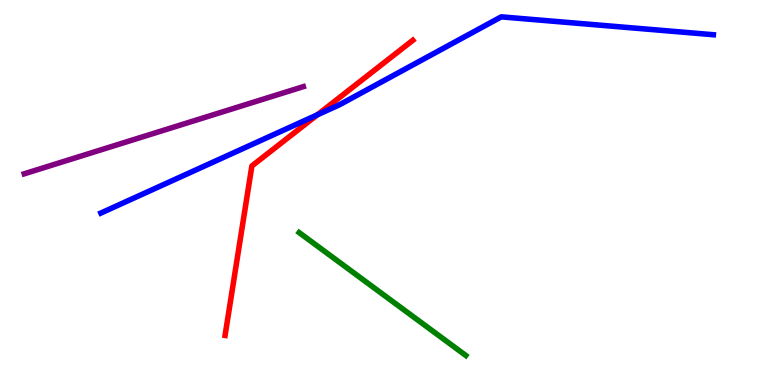[{'lines': ['blue', 'red'], 'intersections': [{'x': 4.1, 'y': 7.02}]}, {'lines': ['green', 'red'], 'intersections': []}, {'lines': ['purple', 'red'], 'intersections': []}, {'lines': ['blue', 'green'], 'intersections': []}, {'lines': ['blue', 'purple'], 'intersections': []}, {'lines': ['green', 'purple'], 'intersections': []}]